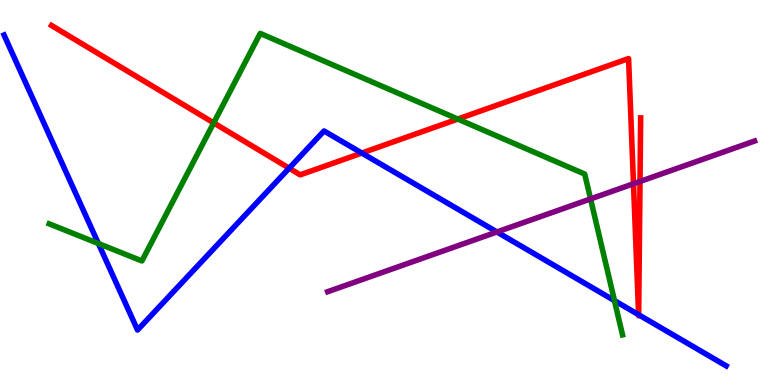[{'lines': ['blue', 'red'], 'intersections': [{'x': 3.73, 'y': 5.63}, {'x': 4.67, 'y': 6.02}, {'x': 8.24, 'y': 1.83}, {'x': 8.24, 'y': 1.82}]}, {'lines': ['green', 'red'], 'intersections': [{'x': 2.76, 'y': 6.81}, {'x': 5.91, 'y': 6.91}]}, {'lines': ['purple', 'red'], 'intersections': [{'x': 8.17, 'y': 5.23}, {'x': 8.26, 'y': 5.29}]}, {'lines': ['blue', 'green'], 'intersections': [{'x': 1.27, 'y': 3.67}, {'x': 7.93, 'y': 2.19}]}, {'lines': ['blue', 'purple'], 'intersections': [{'x': 6.41, 'y': 3.97}]}, {'lines': ['green', 'purple'], 'intersections': [{'x': 7.62, 'y': 4.83}]}]